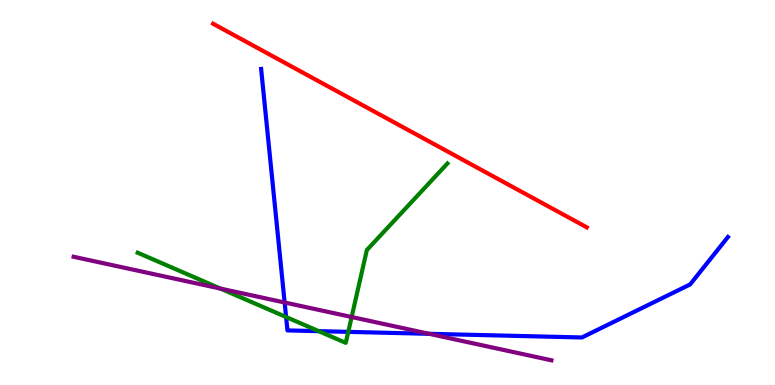[{'lines': ['blue', 'red'], 'intersections': []}, {'lines': ['green', 'red'], 'intersections': []}, {'lines': ['purple', 'red'], 'intersections': []}, {'lines': ['blue', 'green'], 'intersections': [{'x': 3.69, 'y': 1.77}, {'x': 4.11, 'y': 1.4}, {'x': 4.49, 'y': 1.38}]}, {'lines': ['blue', 'purple'], 'intersections': [{'x': 3.67, 'y': 2.14}, {'x': 5.54, 'y': 1.33}]}, {'lines': ['green', 'purple'], 'intersections': [{'x': 2.85, 'y': 2.5}, {'x': 4.54, 'y': 1.77}]}]